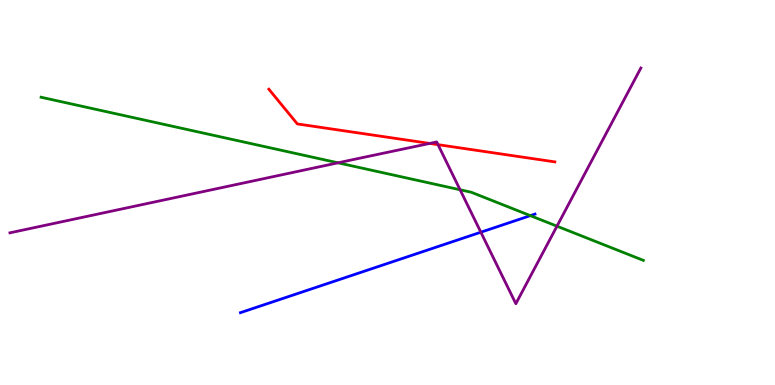[{'lines': ['blue', 'red'], 'intersections': []}, {'lines': ['green', 'red'], 'intersections': []}, {'lines': ['purple', 'red'], 'intersections': [{'x': 5.54, 'y': 6.27}, {'x': 5.65, 'y': 6.24}]}, {'lines': ['blue', 'green'], 'intersections': [{'x': 6.84, 'y': 4.4}]}, {'lines': ['blue', 'purple'], 'intersections': [{'x': 6.2, 'y': 3.97}]}, {'lines': ['green', 'purple'], 'intersections': [{'x': 4.36, 'y': 5.77}, {'x': 5.94, 'y': 5.07}, {'x': 7.19, 'y': 4.13}]}]